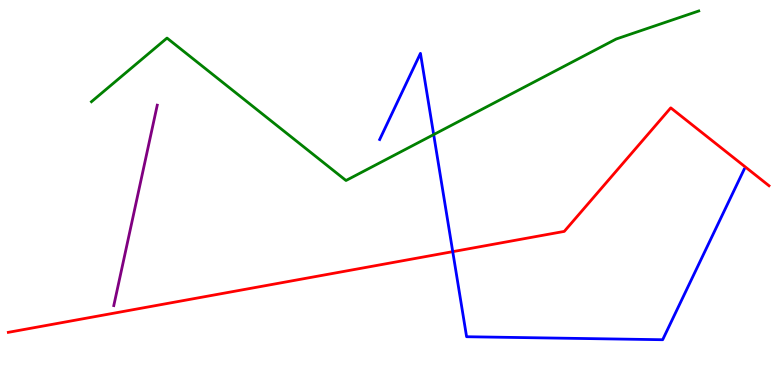[{'lines': ['blue', 'red'], 'intersections': [{'x': 5.84, 'y': 3.46}]}, {'lines': ['green', 'red'], 'intersections': []}, {'lines': ['purple', 'red'], 'intersections': []}, {'lines': ['blue', 'green'], 'intersections': [{'x': 5.6, 'y': 6.5}]}, {'lines': ['blue', 'purple'], 'intersections': []}, {'lines': ['green', 'purple'], 'intersections': []}]